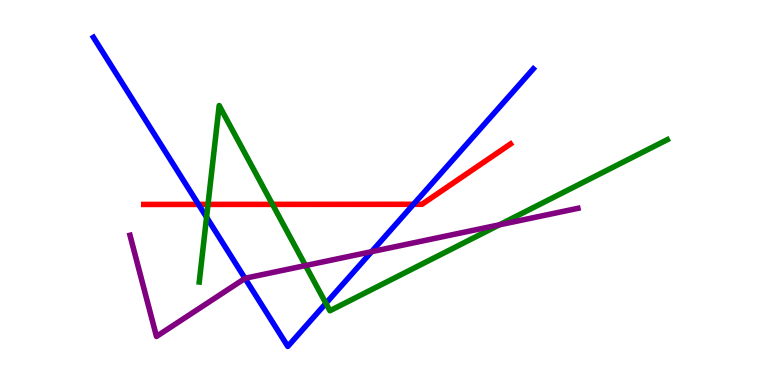[{'lines': ['blue', 'red'], 'intersections': [{'x': 2.56, 'y': 4.69}, {'x': 5.34, 'y': 4.69}]}, {'lines': ['green', 'red'], 'intersections': [{'x': 2.68, 'y': 4.69}, {'x': 3.52, 'y': 4.69}]}, {'lines': ['purple', 'red'], 'intersections': []}, {'lines': ['blue', 'green'], 'intersections': [{'x': 2.67, 'y': 4.36}, {'x': 4.21, 'y': 2.12}]}, {'lines': ['blue', 'purple'], 'intersections': [{'x': 3.16, 'y': 2.77}, {'x': 4.79, 'y': 3.46}]}, {'lines': ['green', 'purple'], 'intersections': [{'x': 3.94, 'y': 3.1}, {'x': 6.44, 'y': 4.16}]}]